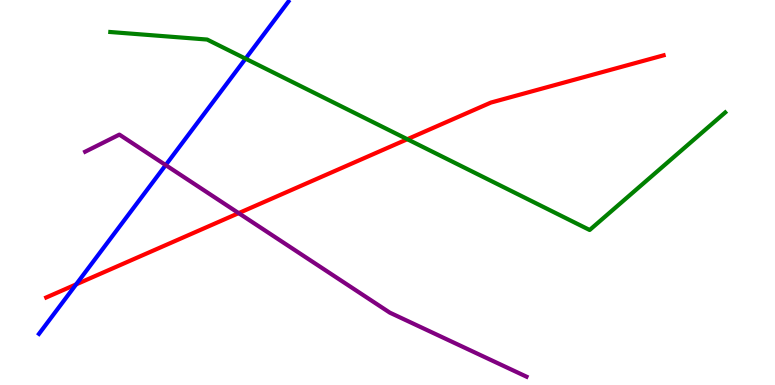[{'lines': ['blue', 'red'], 'intersections': [{'x': 0.982, 'y': 2.61}]}, {'lines': ['green', 'red'], 'intersections': [{'x': 5.26, 'y': 6.38}]}, {'lines': ['purple', 'red'], 'intersections': [{'x': 3.08, 'y': 4.46}]}, {'lines': ['blue', 'green'], 'intersections': [{'x': 3.17, 'y': 8.48}]}, {'lines': ['blue', 'purple'], 'intersections': [{'x': 2.14, 'y': 5.71}]}, {'lines': ['green', 'purple'], 'intersections': []}]